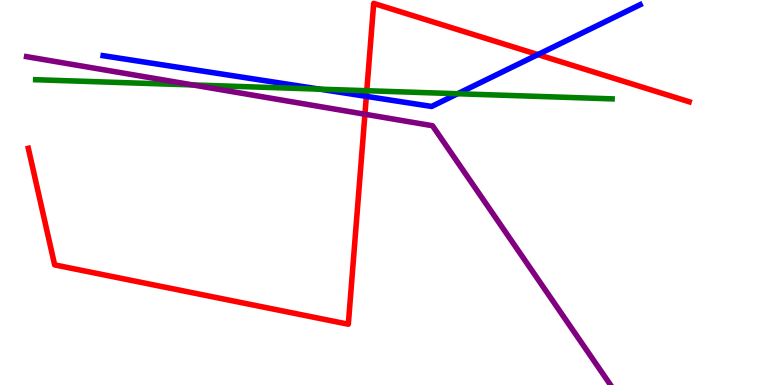[{'lines': ['blue', 'red'], 'intersections': [{'x': 4.73, 'y': 7.5}, {'x': 6.94, 'y': 8.58}]}, {'lines': ['green', 'red'], 'intersections': [{'x': 4.73, 'y': 7.64}]}, {'lines': ['purple', 'red'], 'intersections': [{'x': 4.71, 'y': 7.03}]}, {'lines': ['blue', 'green'], 'intersections': [{'x': 4.12, 'y': 7.68}, {'x': 5.91, 'y': 7.57}]}, {'lines': ['blue', 'purple'], 'intersections': []}, {'lines': ['green', 'purple'], 'intersections': [{'x': 2.49, 'y': 7.79}]}]